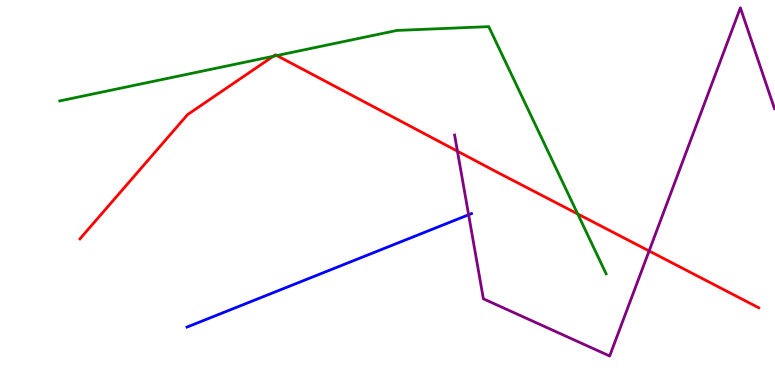[{'lines': ['blue', 'red'], 'intersections': []}, {'lines': ['green', 'red'], 'intersections': [{'x': 3.53, 'y': 8.54}, {'x': 3.57, 'y': 8.56}, {'x': 7.45, 'y': 4.44}]}, {'lines': ['purple', 'red'], 'intersections': [{'x': 5.9, 'y': 6.07}, {'x': 8.38, 'y': 3.48}]}, {'lines': ['blue', 'green'], 'intersections': []}, {'lines': ['blue', 'purple'], 'intersections': [{'x': 6.05, 'y': 4.42}]}, {'lines': ['green', 'purple'], 'intersections': []}]